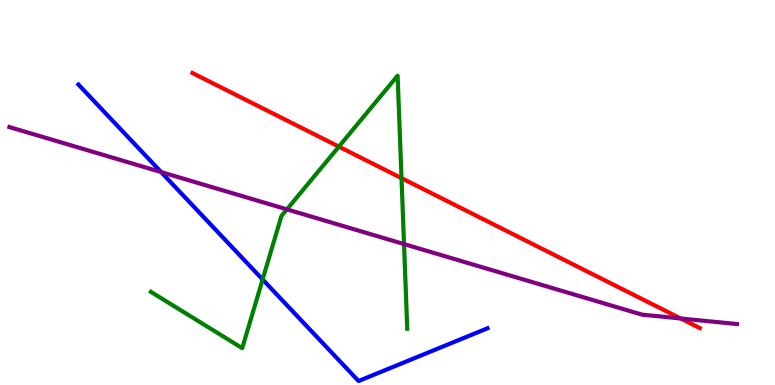[{'lines': ['blue', 'red'], 'intersections': []}, {'lines': ['green', 'red'], 'intersections': [{'x': 4.37, 'y': 6.19}, {'x': 5.18, 'y': 5.37}]}, {'lines': ['purple', 'red'], 'intersections': [{'x': 8.78, 'y': 1.73}]}, {'lines': ['blue', 'green'], 'intersections': [{'x': 3.39, 'y': 2.74}]}, {'lines': ['blue', 'purple'], 'intersections': [{'x': 2.08, 'y': 5.53}]}, {'lines': ['green', 'purple'], 'intersections': [{'x': 3.7, 'y': 4.56}, {'x': 5.21, 'y': 3.66}]}]